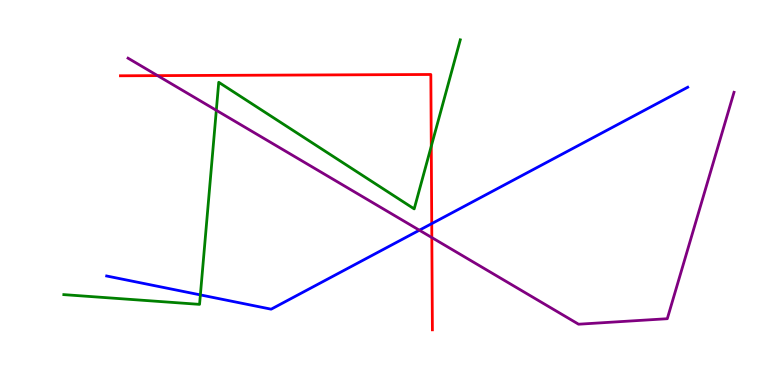[{'lines': ['blue', 'red'], 'intersections': [{'x': 5.57, 'y': 4.19}]}, {'lines': ['green', 'red'], 'intersections': [{'x': 5.56, 'y': 6.2}]}, {'lines': ['purple', 'red'], 'intersections': [{'x': 2.03, 'y': 8.04}, {'x': 5.57, 'y': 3.83}]}, {'lines': ['blue', 'green'], 'intersections': [{'x': 2.59, 'y': 2.34}]}, {'lines': ['blue', 'purple'], 'intersections': [{'x': 5.41, 'y': 4.02}]}, {'lines': ['green', 'purple'], 'intersections': [{'x': 2.79, 'y': 7.13}]}]